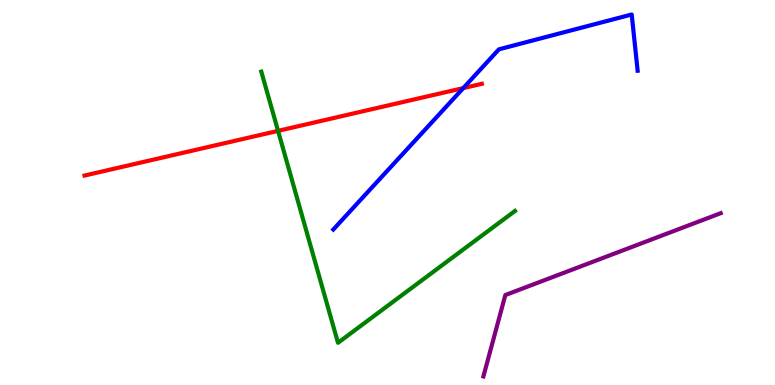[{'lines': ['blue', 'red'], 'intersections': [{'x': 5.98, 'y': 7.71}]}, {'lines': ['green', 'red'], 'intersections': [{'x': 3.59, 'y': 6.6}]}, {'lines': ['purple', 'red'], 'intersections': []}, {'lines': ['blue', 'green'], 'intersections': []}, {'lines': ['blue', 'purple'], 'intersections': []}, {'lines': ['green', 'purple'], 'intersections': []}]